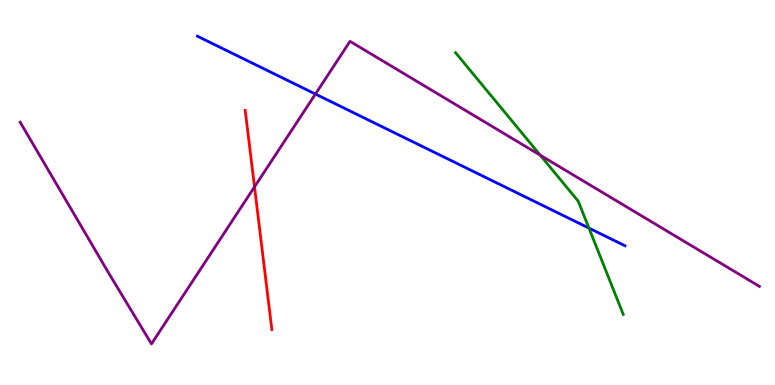[{'lines': ['blue', 'red'], 'intersections': []}, {'lines': ['green', 'red'], 'intersections': []}, {'lines': ['purple', 'red'], 'intersections': [{'x': 3.28, 'y': 5.15}]}, {'lines': ['blue', 'green'], 'intersections': [{'x': 7.6, 'y': 4.08}]}, {'lines': ['blue', 'purple'], 'intersections': [{'x': 4.07, 'y': 7.56}]}, {'lines': ['green', 'purple'], 'intersections': [{'x': 6.97, 'y': 5.97}]}]